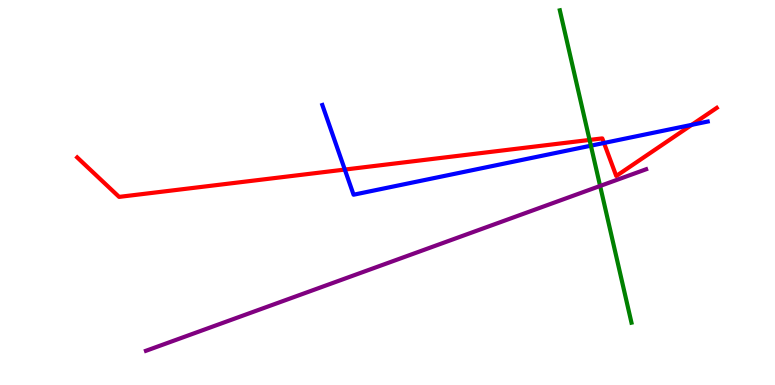[{'lines': ['blue', 'red'], 'intersections': [{'x': 4.45, 'y': 5.6}, {'x': 7.79, 'y': 6.29}, {'x': 8.93, 'y': 6.76}]}, {'lines': ['green', 'red'], 'intersections': [{'x': 7.61, 'y': 6.37}]}, {'lines': ['purple', 'red'], 'intersections': []}, {'lines': ['blue', 'green'], 'intersections': [{'x': 7.62, 'y': 6.22}]}, {'lines': ['blue', 'purple'], 'intersections': []}, {'lines': ['green', 'purple'], 'intersections': [{'x': 7.74, 'y': 5.17}]}]